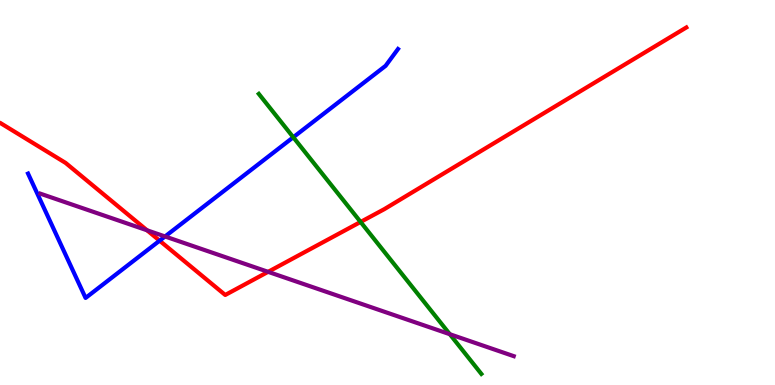[{'lines': ['blue', 'red'], 'intersections': [{'x': 2.06, 'y': 3.75}]}, {'lines': ['green', 'red'], 'intersections': [{'x': 4.65, 'y': 4.24}]}, {'lines': ['purple', 'red'], 'intersections': [{'x': 1.9, 'y': 4.02}, {'x': 3.46, 'y': 2.94}]}, {'lines': ['blue', 'green'], 'intersections': [{'x': 3.78, 'y': 6.43}]}, {'lines': ['blue', 'purple'], 'intersections': [{'x': 2.13, 'y': 3.86}]}, {'lines': ['green', 'purple'], 'intersections': [{'x': 5.8, 'y': 1.32}]}]